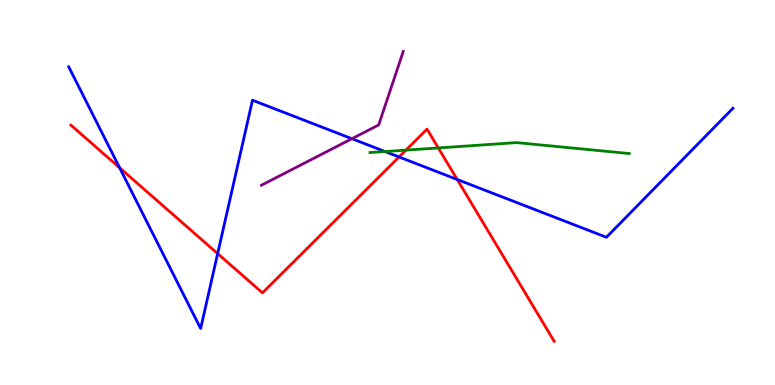[{'lines': ['blue', 'red'], 'intersections': [{'x': 1.54, 'y': 5.64}, {'x': 2.81, 'y': 3.41}, {'x': 5.15, 'y': 5.92}, {'x': 5.9, 'y': 5.34}]}, {'lines': ['green', 'red'], 'intersections': [{'x': 5.24, 'y': 6.1}, {'x': 5.66, 'y': 6.16}]}, {'lines': ['purple', 'red'], 'intersections': []}, {'lines': ['blue', 'green'], 'intersections': [{'x': 4.97, 'y': 6.06}]}, {'lines': ['blue', 'purple'], 'intersections': [{'x': 4.54, 'y': 6.4}]}, {'lines': ['green', 'purple'], 'intersections': []}]